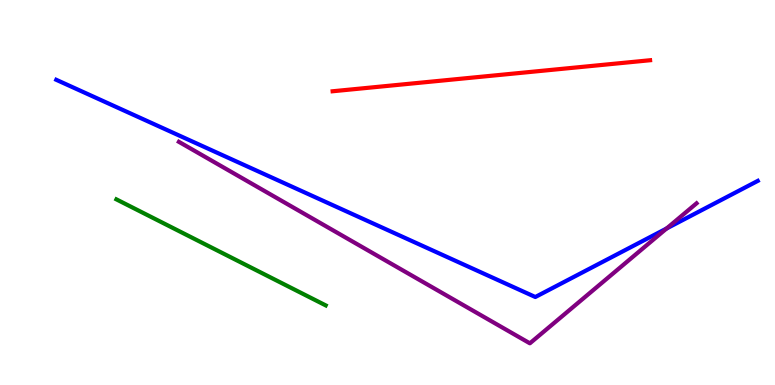[{'lines': ['blue', 'red'], 'intersections': []}, {'lines': ['green', 'red'], 'intersections': []}, {'lines': ['purple', 'red'], 'intersections': []}, {'lines': ['blue', 'green'], 'intersections': []}, {'lines': ['blue', 'purple'], 'intersections': [{'x': 8.6, 'y': 4.07}]}, {'lines': ['green', 'purple'], 'intersections': []}]